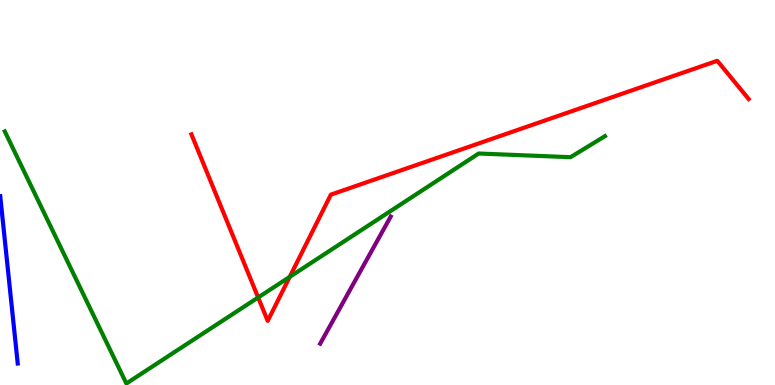[{'lines': ['blue', 'red'], 'intersections': []}, {'lines': ['green', 'red'], 'intersections': [{'x': 3.33, 'y': 2.27}, {'x': 3.74, 'y': 2.81}]}, {'lines': ['purple', 'red'], 'intersections': []}, {'lines': ['blue', 'green'], 'intersections': []}, {'lines': ['blue', 'purple'], 'intersections': []}, {'lines': ['green', 'purple'], 'intersections': []}]